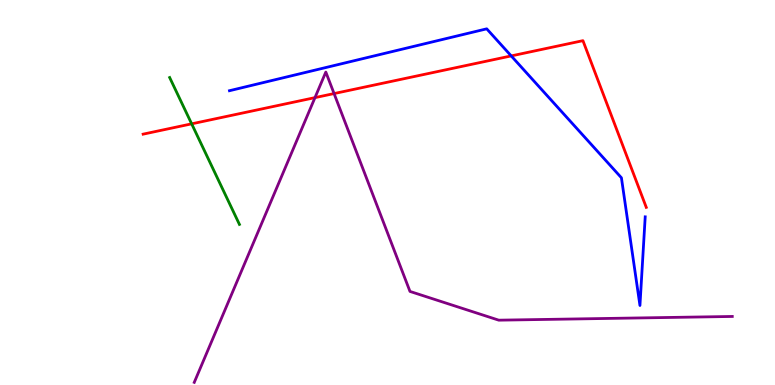[{'lines': ['blue', 'red'], 'intersections': [{'x': 6.6, 'y': 8.55}]}, {'lines': ['green', 'red'], 'intersections': [{'x': 2.47, 'y': 6.78}]}, {'lines': ['purple', 'red'], 'intersections': [{'x': 4.06, 'y': 7.46}, {'x': 4.31, 'y': 7.57}]}, {'lines': ['blue', 'green'], 'intersections': []}, {'lines': ['blue', 'purple'], 'intersections': []}, {'lines': ['green', 'purple'], 'intersections': []}]